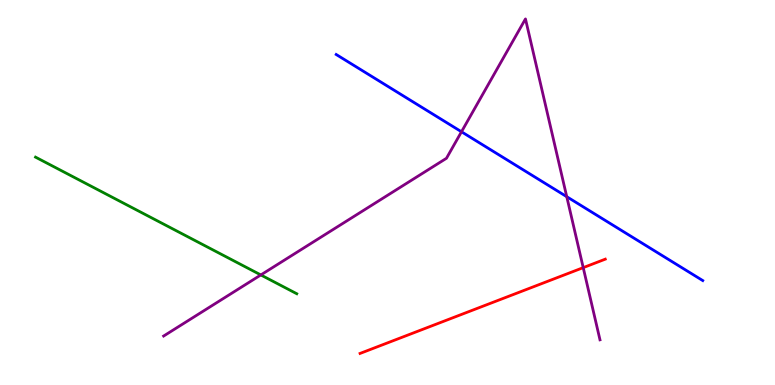[{'lines': ['blue', 'red'], 'intersections': []}, {'lines': ['green', 'red'], 'intersections': []}, {'lines': ['purple', 'red'], 'intersections': [{'x': 7.53, 'y': 3.05}]}, {'lines': ['blue', 'green'], 'intersections': []}, {'lines': ['blue', 'purple'], 'intersections': [{'x': 5.95, 'y': 6.58}, {'x': 7.31, 'y': 4.89}]}, {'lines': ['green', 'purple'], 'intersections': [{'x': 3.37, 'y': 2.86}]}]